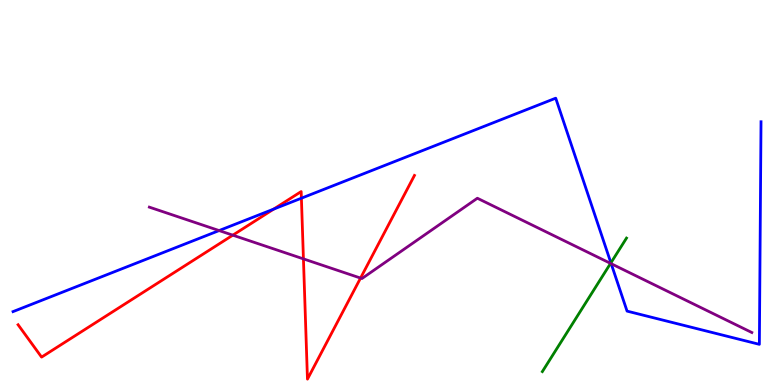[{'lines': ['blue', 'red'], 'intersections': [{'x': 3.53, 'y': 4.57}, {'x': 3.89, 'y': 4.85}]}, {'lines': ['green', 'red'], 'intersections': []}, {'lines': ['purple', 'red'], 'intersections': [{'x': 3.0, 'y': 3.89}, {'x': 3.92, 'y': 3.28}, {'x': 4.65, 'y': 2.78}]}, {'lines': ['blue', 'green'], 'intersections': [{'x': 7.88, 'y': 3.17}]}, {'lines': ['blue', 'purple'], 'intersections': [{'x': 2.83, 'y': 4.01}, {'x': 7.89, 'y': 3.15}]}, {'lines': ['green', 'purple'], 'intersections': [{'x': 7.88, 'y': 3.16}]}]